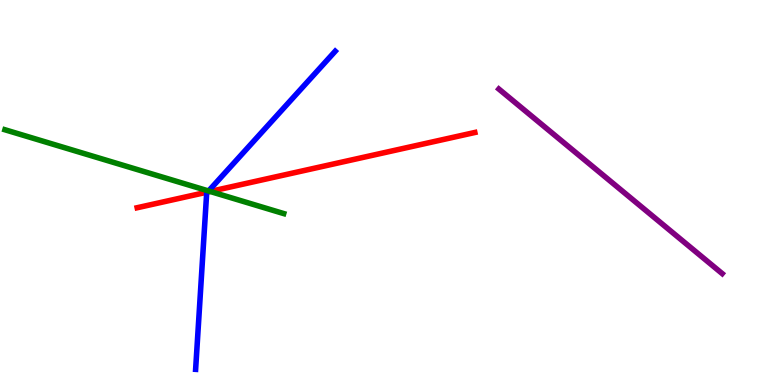[{'lines': ['blue', 'red'], 'intersections': [{'x': 2.68, 'y': 5.01}]}, {'lines': ['green', 'red'], 'intersections': [{'x': 2.71, 'y': 5.03}]}, {'lines': ['purple', 'red'], 'intersections': []}, {'lines': ['blue', 'green'], 'intersections': [{'x': 2.69, 'y': 5.04}]}, {'lines': ['blue', 'purple'], 'intersections': []}, {'lines': ['green', 'purple'], 'intersections': []}]